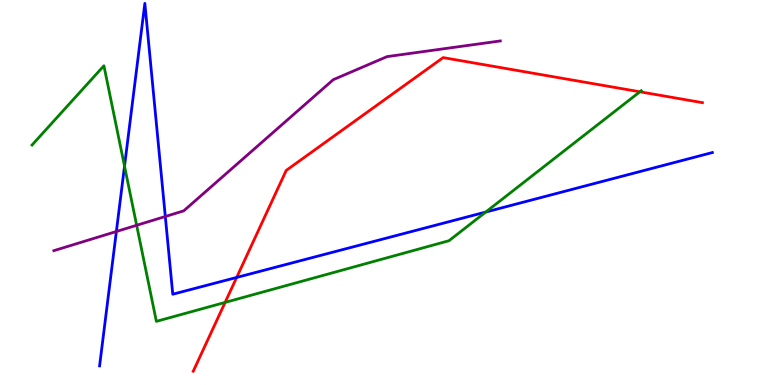[{'lines': ['blue', 'red'], 'intersections': [{'x': 3.05, 'y': 2.79}]}, {'lines': ['green', 'red'], 'intersections': [{'x': 2.9, 'y': 2.15}, {'x': 8.26, 'y': 7.62}]}, {'lines': ['purple', 'red'], 'intersections': []}, {'lines': ['blue', 'green'], 'intersections': [{'x': 1.61, 'y': 5.68}, {'x': 6.27, 'y': 4.49}]}, {'lines': ['blue', 'purple'], 'intersections': [{'x': 1.5, 'y': 3.99}, {'x': 2.13, 'y': 4.38}]}, {'lines': ['green', 'purple'], 'intersections': [{'x': 1.76, 'y': 4.15}]}]